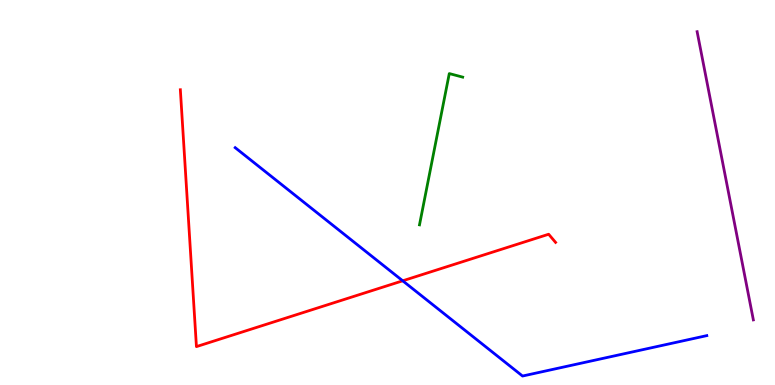[{'lines': ['blue', 'red'], 'intersections': [{'x': 5.2, 'y': 2.71}]}, {'lines': ['green', 'red'], 'intersections': []}, {'lines': ['purple', 'red'], 'intersections': []}, {'lines': ['blue', 'green'], 'intersections': []}, {'lines': ['blue', 'purple'], 'intersections': []}, {'lines': ['green', 'purple'], 'intersections': []}]